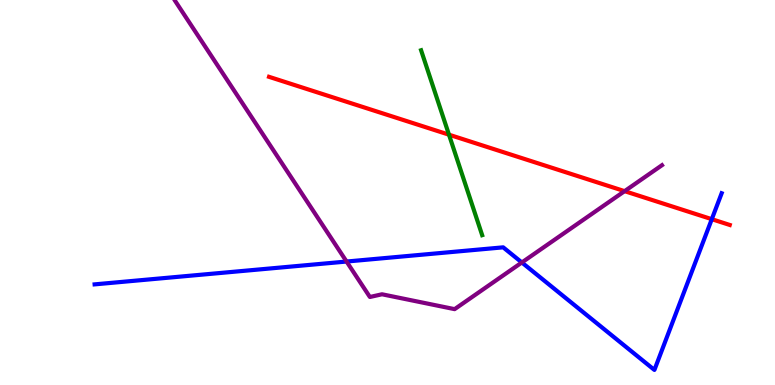[{'lines': ['blue', 'red'], 'intersections': [{'x': 9.18, 'y': 4.31}]}, {'lines': ['green', 'red'], 'intersections': [{'x': 5.79, 'y': 6.5}]}, {'lines': ['purple', 'red'], 'intersections': [{'x': 8.06, 'y': 5.04}]}, {'lines': ['blue', 'green'], 'intersections': []}, {'lines': ['blue', 'purple'], 'intersections': [{'x': 4.47, 'y': 3.21}, {'x': 6.73, 'y': 3.18}]}, {'lines': ['green', 'purple'], 'intersections': []}]